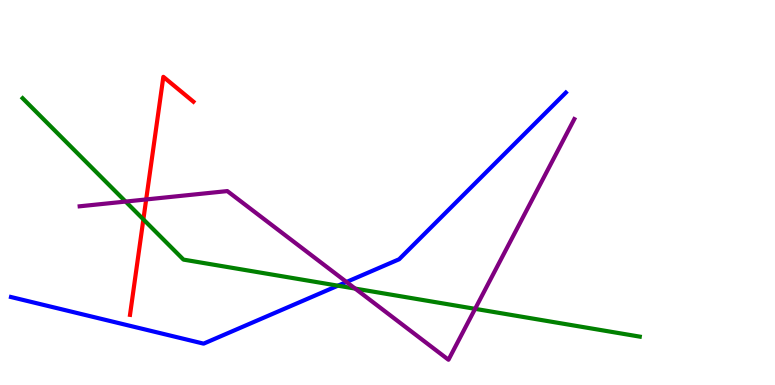[{'lines': ['blue', 'red'], 'intersections': []}, {'lines': ['green', 'red'], 'intersections': [{'x': 1.85, 'y': 4.3}]}, {'lines': ['purple', 'red'], 'intersections': [{'x': 1.89, 'y': 4.82}]}, {'lines': ['blue', 'green'], 'intersections': [{'x': 4.36, 'y': 2.58}]}, {'lines': ['blue', 'purple'], 'intersections': [{'x': 4.47, 'y': 2.68}]}, {'lines': ['green', 'purple'], 'intersections': [{'x': 1.62, 'y': 4.76}, {'x': 4.58, 'y': 2.5}, {'x': 6.13, 'y': 1.98}]}]